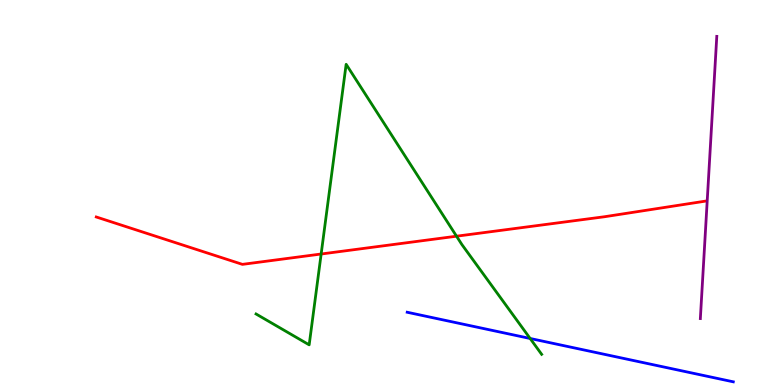[{'lines': ['blue', 'red'], 'intersections': []}, {'lines': ['green', 'red'], 'intersections': [{'x': 4.14, 'y': 3.4}, {'x': 5.89, 'y': 3.86}]}, {'lines': ['purple', 'red'], 'intersections': []}, {'lines': ['blue', 'green'], 'intersections': [{'x': 6.84, 'y': 1.21}]}, {'lines': ['blue', 'purple'], 'intersections': []}, {'lines': ['green', 'purple'], 'intersections': []}]